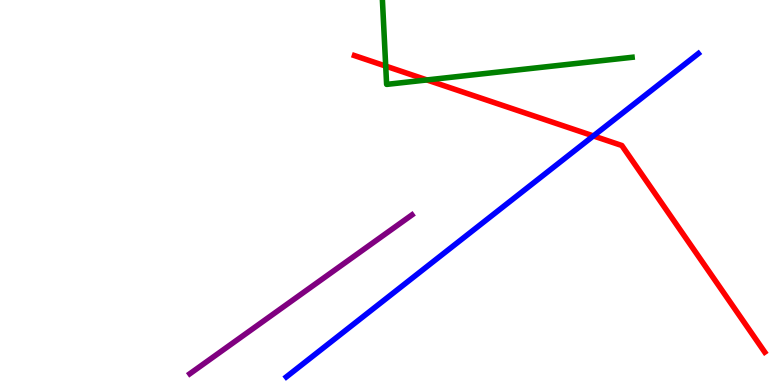[{'lines': ['blue', 'red'], 'intersections': [{'x': 7.66, 'y': 6.47}]}, {'lines': ['green', 'red'], 'intersections': [{'x': 4.98, 'y': 8.28}, {'x': 5.51, 'y': 7.92}]}, {'lines': ['purple', 'red'], 'intersections': []}, {'lines': ['blue', 'green'], 'intersections': []}, {'lines': ['blue', 'purple'], 'intersections': []}, {'lines': ['green', 'purple'], 'intersections': []}]